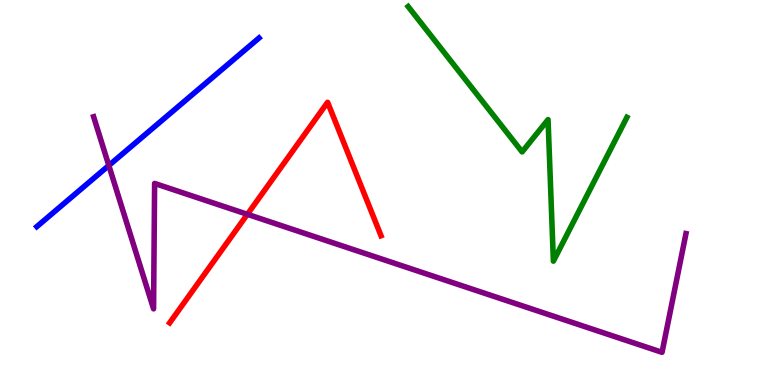[{'lines': ['blue', 'red'], 'intersections': []}, {'lines': ['green', 'red'], 'intersections': []}, {'lines': ['purple', 'red'], 'intersections': [{'x': 3.19, 'y': 4.43}]}, {'lines': ['blue', 'green'], 'intersections': []}, {'lines': ['blue', 'purple'], 'intersections': [{'x': 1.4, 'y': 5.7}]}, {'lines': ['green', 'purple'], 'intersections': []}]